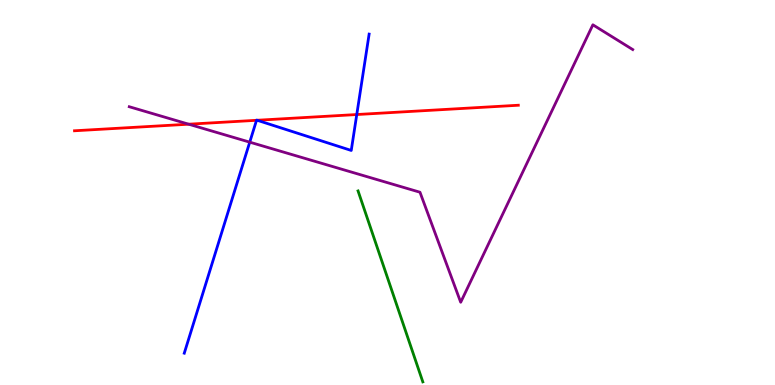[{'lines': ['blue', 'red'], 'intersections': [{'x': 3.31, 'y': 6.88}, {'x': 3.32, 'y': 6.88}, {'x': 4.6, 'y': 7.03}]}, {'lines': ['green', 'red'], 'intersections': []}, {'lines': ['purple', 'red'], 'intersections': [{'x': 2.43, 'y': 6.77}]}, {'lines': ['blue', 'green'], 'intersections': []}, {'lines': ['blue', 'purple'], 'intersections': [{'x': 3.22, 'y': 6.31}]}, {'lines': ['green', 'purple'], 'intersections': []}]